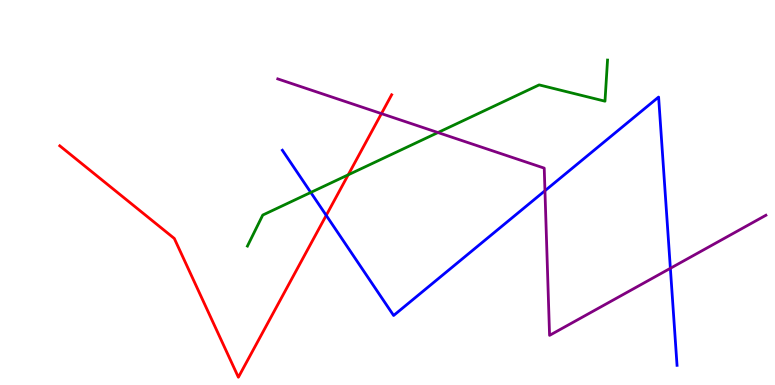[{'lines': ['blue', 'red'], 'intersections': [{'x': 4.21, 'y': 4.41}]}, {'lines': ['green', 'red'], 'intersections': [{'x': 4.49, 'y': 5.46}]}, {'lines': ['purple', 'red'], 'intersections': [{'x': 4.92, 'y': 7.05}]}, {'lines': ['blue', 'green'], 'intersections': [{'x': 4.01, 'y': 5.0}]}, {'lines': ['blue', 'purple'], 'intersections': [{'x': 7.03, 'y': 5.05}, {'x': 8.65, 'y': 3.03}]}, {'lines': ['green', 'purple'], 'intersections': [{'x': 5.65, 'y': 6.56}]}]